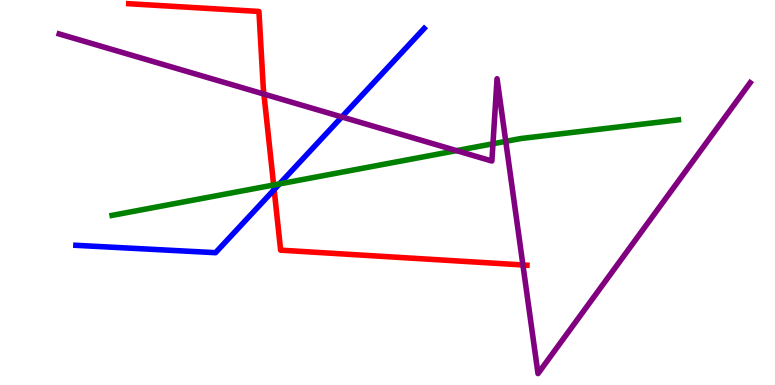[{'lines': ['blue', 'red'], 'intersections': [{'x': 3.54, 'y': 5.07}]}, {'lines': ['green', 'red'], 'intersections': [{'x': 3.53, 'y': 5.19}]}, {'lines': ['purple', 'red'], 'intersections': [{'x': 3.41, 'y': 7.56}, {'x': 6.75, 'y': 3.12}]}, {'lines': ['blue', 'green'], 'intersections': [{'x': 3.61, 'y': 5.22}]}, {'lines': ['blue', 'purple'], 'intersections': [{'x': 4.41, 'y': 6.96}]}, {'lines': ['green', 'purple'], 'intersections': [{'x': 5.89, 'y': 6.09}, {'x': 6.36, 'y': 6.27}, {'x': 6.53, 'y': 6.33}]}]